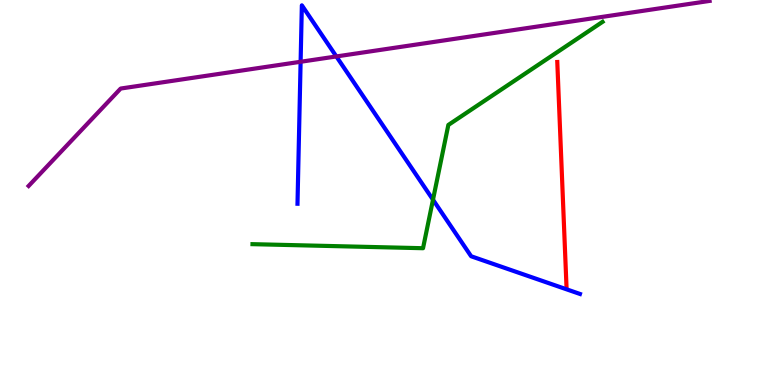[{'lines': ['blue', 'red'], 'intersections': []}, {'lines': ['green', 'red'], 'intersections': []}, {'lines': ['purple', 'red'], 'intersections': []}, {'lines': ['blue', 'green'], 'intersections': [{'x': 5.59, 'y': 4.81}]}, {'lines': ['blue', 'purple'], 'intersections': [{'x': 3.88, 'y': 8.4}, {'x': 4.34, 'y': 8.53}]}, {'lines': ['green', 'purple'], 'intersections': []}]